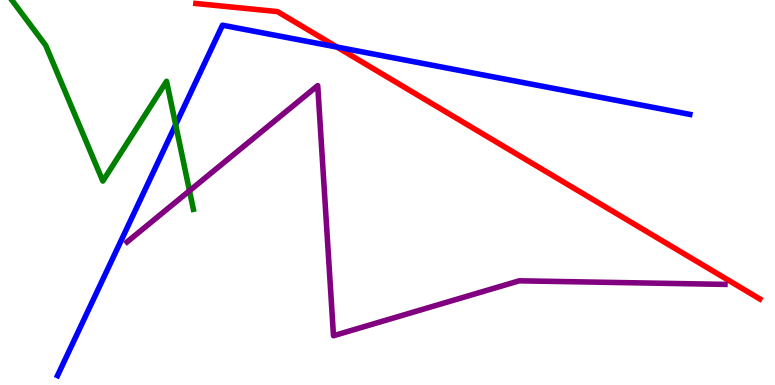[{'lines': ['blue', 'red'], 'intersections': [{'x': 4.35, 'y': 8.78}]}, {'lines': ['green', 'red'], 'intersections': []}, {'lines': ['purple', 'red'], 'intersections': []}, {'lines': ['blue', 'green'], 'intersections': [{'x': 2.27, 'y': 6.76}]}, {'lines': ['blue', 'purple'], 'intersections': []}, {'lines': ['green', 'purple'], 'intersections': [{'x': 2.45, 'y': 5.05}]}]